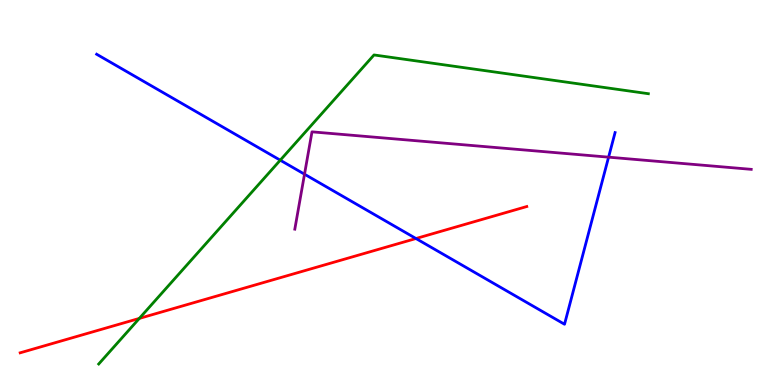[{'lines': ['blue', 'red'], 'intersections': [{'x': 5.37, 'y': 3.8}]}, {'lines': ['green', 'red'], 'intersections': [{'x': 1.8, 'y': 1.73}]}, {'lines': ['purple', 'red'], 'intersections': []}, {'lines': ['blue', 'green'], 'intersections': [{'x': 3.62, 'y': 5.84}]}, {'lines': ['blue', 'purple'], 'intersections': [{'x': 3.93, 'y': 5.48}, {'x': 7.85, 'y': 5.92}]}, {'lines': ['green', 'purple'], 'intersections': []}]